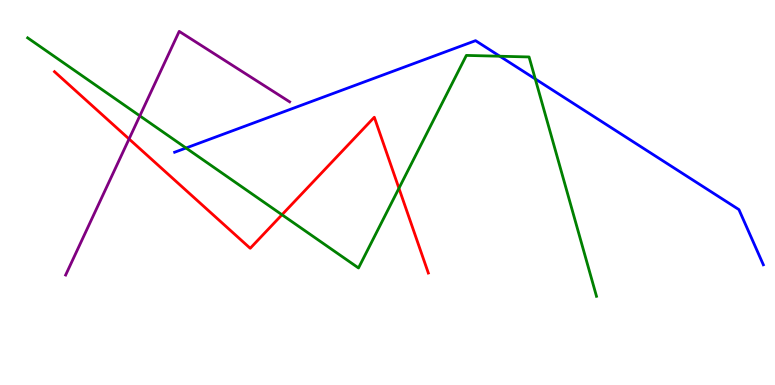[{'lines': ['blue', 'red'], 'intersections': []}, {'lines': ['green', 'red'], 'intersections': [{'x': 3.64, 'y': 4.42}, {'x': 5.15, 'y': 5.11}]}, {'lines': ['purple', 'red'], 'intersections': [{'x': 1.67, 'y': 6.39}]}, {'lines': ['blue', 'green'], 'intersections': [{'x': 2.4, 'y': 6.16}, {'x': 6.45, 'y': 8.54}, {'x': 6.91, 'y': 7.95}]}, {'lines': ['blue', 'purple'], 'intersections': []}, {'lines': ['green', 'purple'], 'intersections': [{'x': 1.8, 'y': 6.99}]}]